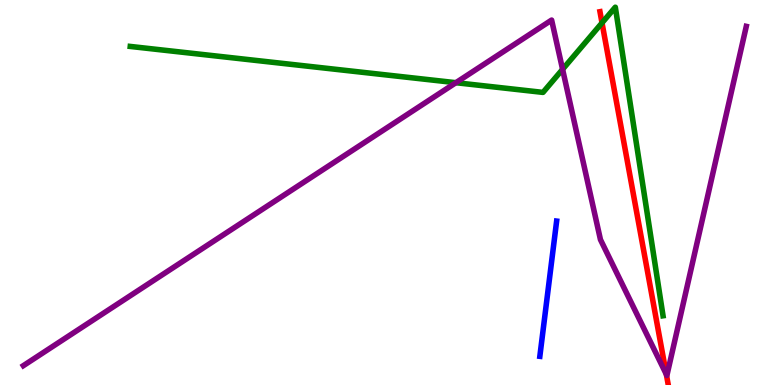[{'lines': ['blue', 'red'], 'intersections': []}, {'lines': ['green', 'red'], 'intersections': [{'x': 7.77, 'y': 9.41}]}, {'lines': ['purple', 'red'], 'intersections': [{'x': 8.6, 'y': 0.275}]}, {'lines': ['blue', 'green'], 'intersections': []}, {'lines': ['blue', 'purple'], 'intersections': []}, {'lines': ['green', 'purple'], 'intersections': [{'x': 5.88, 'y': 7.85}, {'x': 7.26, 'y': 8.2}]}]